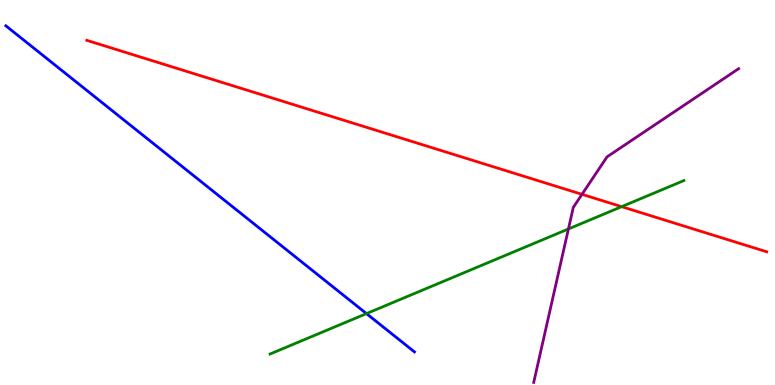[{'lines': ['blue', 'red'], 'intersections': []}, {'lines': ['green', 'red'], 'intersections': [{'x': 8.02, 'y': 4.63}]}, {'lines': ['purple', 'red'], 'intersections': [{'x': 7.51, 'y': 4.95}]}, {'lines': ['blue', 'green'], 'intersections': [{'x': 4.73, 'y': 1.85}]}, {'lines': ['blue', 'purple'], 'intersections': []}, {'lines': ['green', 'purple'], 'intersections': [{'x': 7.33, 'y': 4.05}]}]